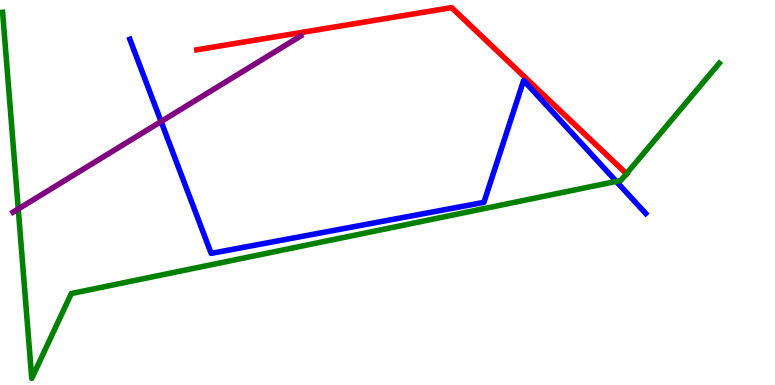[{'lines': ['blue', 'red'], 'intersections': []}, {'lines': ['green', 'red'], 'intersections': [{'x': 8.08, 'y': 5.49}]}, {'lines': ['purple', 'red'], 'intersections': []}, {'lines': ['blue', 'green'], 'intersections': [{'x': 7.95, 'y': 5.29}]}, {'lines': ['blue', 'purple'], 'intersections': [{'x': 2.08, 'y': 6.84}]}, {'lines': ['green', 'purple'], 'intersections': [{'x': 0.236, 'y': 4.57}]}]